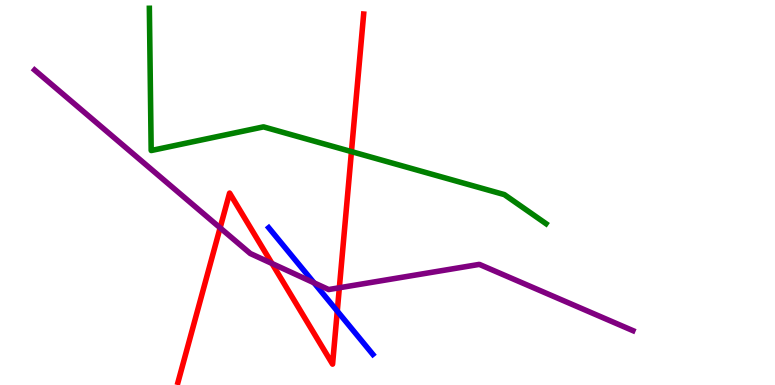[{'lines': ['blue', 'red'], 'intersections': [{'x': 4.35, 'y': 1.92}]}, {'lines': ['green', 'red'], 'intersections': [{'x': 4.53, 'y': 6.06}]}, {'lines': ['purple', 'red'], 'intersections': [{'x': 2.84, 'y': 4.08}, {'x': 3.51, 'y': 3.16}, {'x': 4.38, 'y': 2.53}]}, {'lines': ['blue', 'green'], 'intersections': []}, {'lines': ['blue', 'purple'], 'intersections': [{'x': 4.05, 'y': 2.65}]}, {'lines': ['green', 'purple'], 'intersections': []}]